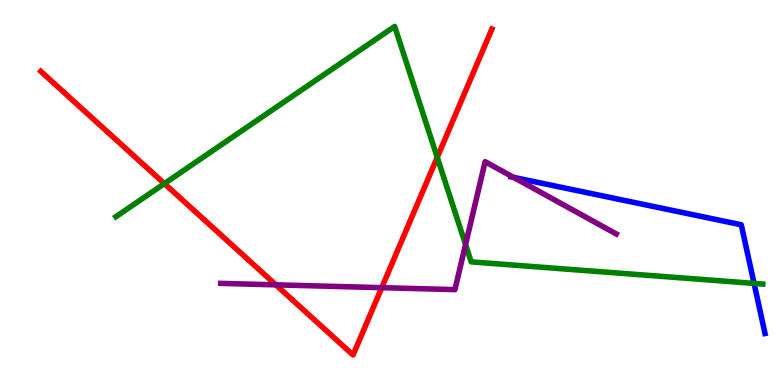[{'lines': ['blue', 'red'], 'intersections': []}, {'lines': ['green', 'red'], 'intersections': [{'x': 2.12, 'y': 5.23}, {'x': 5.64, 'y': 5.91}]}, {'lines': ['purple', 'red'], 'intersections': [{'x': 3.56, 'y': 2.6}, {'x': 4.93, 'y': 2.53}]}, {'lines': ['blue', 'green'], 'intersections': [{'x': 9.73, 'y': 2.64}]}, {'lines': ['blue', 'purple'], 'intersections': [{'x': 6.63, 'y': 5.39}]}, {'lines': ['green', 'purple'], 'intersections': [{'x': 6.01, 'y': 3.65}]}]